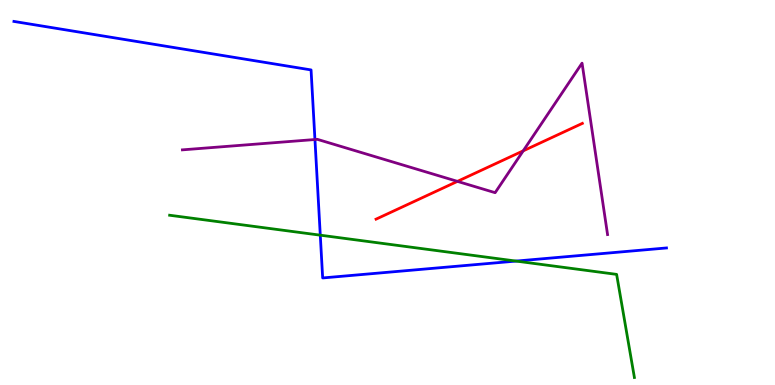[{'lines': ['blue', 'red'], 'intersections': []}, {'lines': ['green', 'red'], 'intersections': []}, {'lines': ['purple', 'red'], 'intersections': [{'x': 5.9, 'y': 5.29}, {'x': 6.75, 'y': 6.08}]}, {'lines': ['blue', 'green'], 'intersections': [{'x': 4.13, 'y': 3.89}, {'x': 6.66, 'y': 3.22}]}, {'lines': ['blue', 'purple'], 'intersections': [{'x': 4.06, 'y': 6.38}]}, {'lines': ['green', 'purple'], 'intersections': []}]